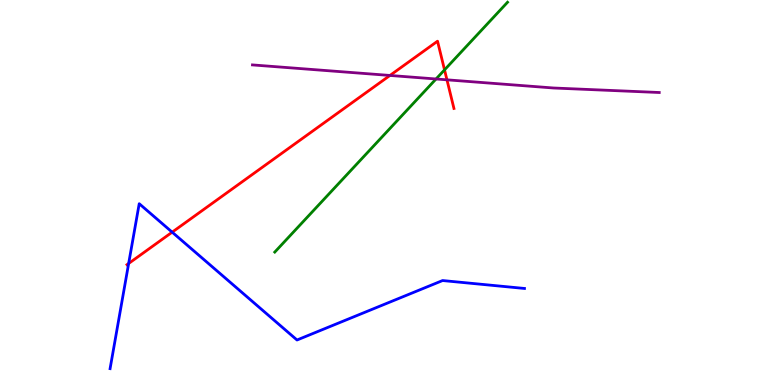[{'lines': ['blue', 'red'], 'intersections': [{'x': 1.66, 'y': 3.16}, {'x': 2.22, 'y': 3.97}]}, {'lines': ['green', 'red'], 'intersections': [{'x': 5.74, 'y': 8.19}]}, {'lines': ['purple', 'red'], 'intersections': [{'x': 5.03, 'y': 8.04}, {'x': 5.77, 'y': 7.93}]}, {'lines': ['blue', 'green'], 'intersections': []}, {'lines': ['blue', 'purple'], 'intersections': []}, {'lines': ['green', 'purple'], 'intersections': [{'x': 5.63, 'y': 7.95}]}]